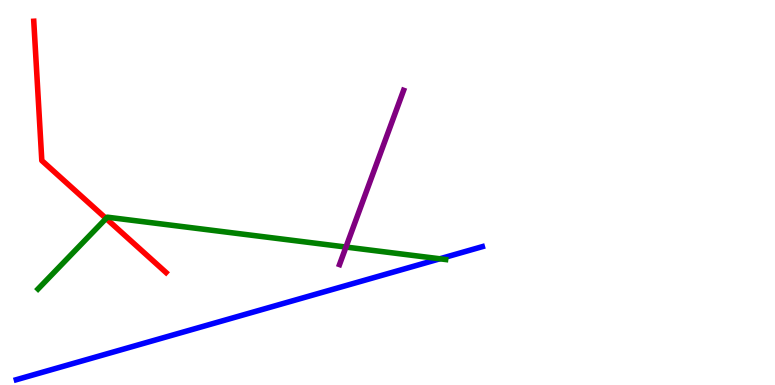[{'lines': ['blue', 'red'], 'intersections': []}, {'lines': ['green', 'red'], 'intersections': [{'x': 1.37, 'y': 4.33}]}, {'lines': ['purple', 'red'], 'intersections': []}, {'lines': ['blue', 'green'], 'intersections': [{'x': 5.68, 'y': 3.28}]}, {'lines': ['blue', 'purple'], 'intersections': []}, {'lines': ['green', 'purple'], 'intersections': [{'x': 4.46, 'y': 3.58}]}]